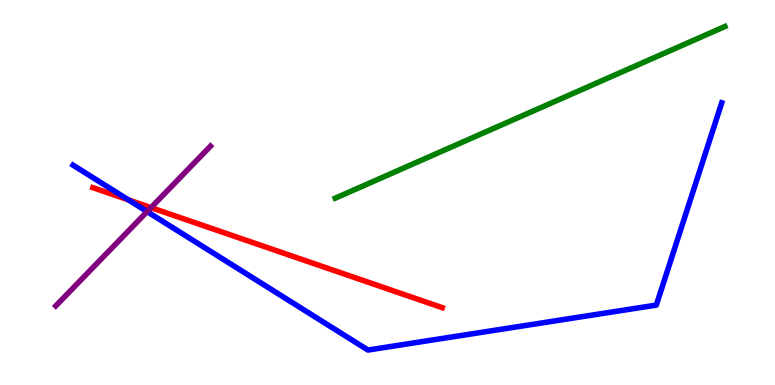[{'lines': ['blue', 'red'], 'intersections': [{'x': 1.66, 'y': 4.81}]}, {'lines': ['green', 'red'], 'intersections': []}, {'lines': ['purple', 'red'], 'intersections': [{'x': 1.95, 'y': 4.61}]}, {'lines': ['blue', 'green'], 'intersections': []}, {'lines': ['blue', 'purple'], 'intersections': [{'x': 1.9, 'y': 4.5}]}, {'lines': ['green', 'purple'], 'intersections': []}]